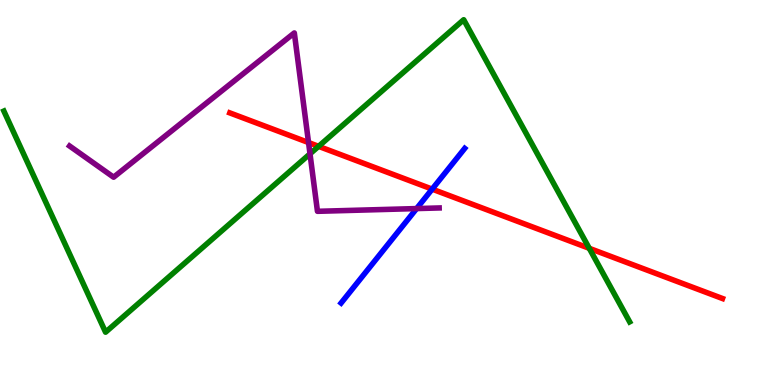[{'lines': ['blue', 'red'], 'intersections': [{'x': 5.58, 'y': 5.09}]}, {'lines': ['green', 'red'], 'intersections': [{'x': 4.11, 'y': 6.2}, {'x': 7.6, 'y': 3.55}]}, {'lines': ['purple', 'red'], 'intersections': [{'x': 3.98, 'y': 6.3}]}, {'lines': ['blue', 'green'], 'intersections': []}, {'lines': ['blue', 'purple'], 'intersections': [{'x': 5.38, 'y': 4.58}]}, {'lines': ['green', 'purple'], 'intersections': [{'x': 4.0, 'y': 6.0}]}]